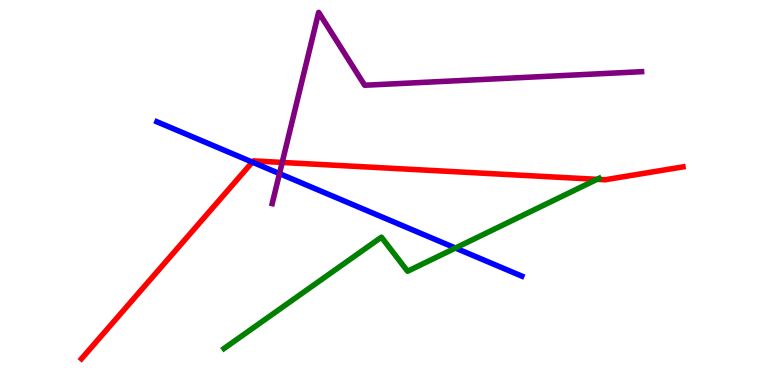[{'lines': ['blue', 'red'], 'intersections': [{'x': 3.26, 'y': 5.79}]}, {'lines': ['green', 'red'], 'intersections': [{'x': 7.7, 'y': 5.34}]}, {'lines': ['purple', 'red'], 'intersections': [{'x': 3.64, 'y': 5.78}]}, {'lines': ['blue', 'green'], 'intersections': [{'x': 5.88, 'y': 3.56}]}, {'lines': ['blue', 'purple'], 'intersections': [{'x': 3.61, 'y': 5.49}]}, {'lines': ['green', 'purple'], 'intersections': []}]